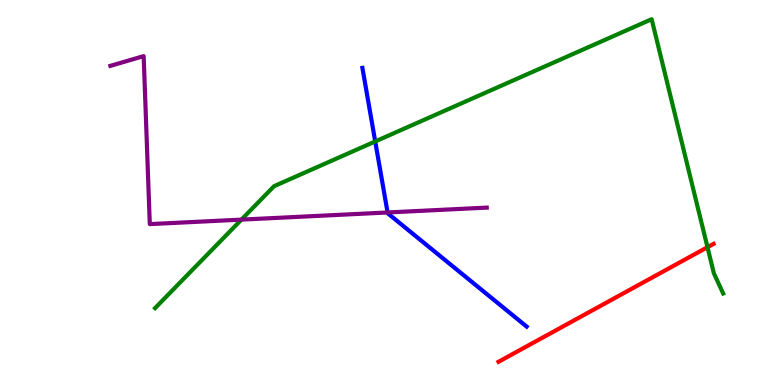[{'lines': ['blue', 'red'], 'intersections': []}, {'lines': ['green', 'red'], 'intersections': [{'x': 9.13, 'y': 3.58}]}, {'lines': ['purple', 'red'], 'intersections': []}, {'lines': ['blue', 'green'], 'intersections': [{'x': 4.84, 'y': 6.33}]}, {'lines': ['blue', 'purple'], 'intersections': [{'x': 5.0, 'y': 4.48}]}, {'lines': ['green', 'purple'], 'intersections': [{'x': 3.12, 'y': 4.3}]}]